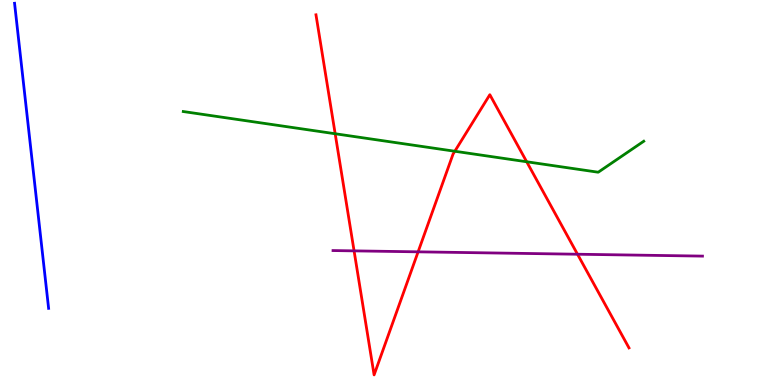[{'lines': ['blue', 'red'], 'intersections': []}, {'lines': ['green', 'red'], 'intersections': [{'x': 4.32, 'y': 6.53}, {'x': 5.87, 'y': 6.07}, {'x': 6.8, 'y': 5.8}]}, {'lines': ['purple', 'red'], 'intersections': [{'x': 4.57, 'y': 3.48}, {'x': 5.39, 'y': 3.46}, {'x': 7.45, 'y': 3.4}]}, {'lines': ['blue', 'green'], 'intersections': []}, {'lines': ['blue', 'purple'], 'intersections': []}, {'lines': ['green', 'purple'], 'intersections': []}]